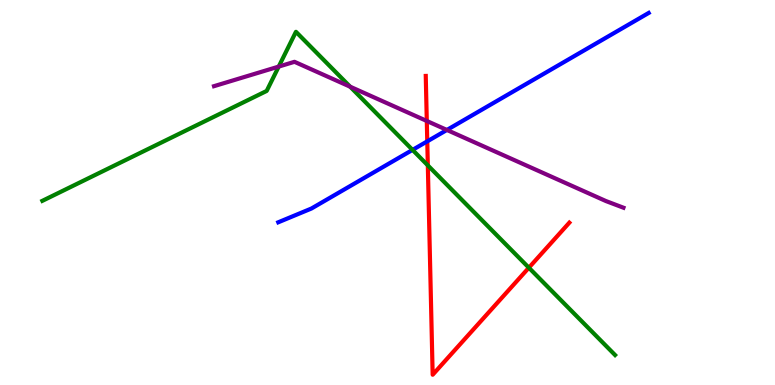[{'lines': ['blue', 'red'], 'intersections': [{'x': 5.51, 'y': 6.33}]}, {'lines': ['green', 'red'], 'intersections': [{'x': 5.52, 'y': 5.7}, {'x': 6.82, 'y': 3.05}]}, {'lines': ['purple', 'red'], 'intersections': [{'x': 5.51, 'y': 6.86}]}, {'lines': ['blue', 'green'], 'intersections': [{'x': 5.32, 'y': 6.11}]}, {'lines': ['blue', 'purple'], 'intersections': [{'x': 5.77, 'y': 6.62}]}, {'lines': ['green', 'purple'], 'intersections': [{'x': 3.6, 'y': 8.27}, {'x': 4.52, 'y': 7.75}]}]